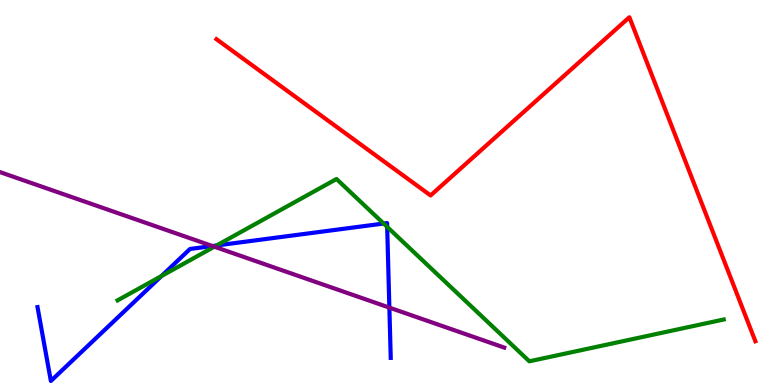[{'lines': ['blue', 'red'], 'intersections': []}, {'lines': ['green', 'red'], 'intersections': []}, {'lines': ['purple', 'red'], 'intersections': []}, {'lines': ['blue', 'green'], 'intersections': [{'x': 2.08, 'y': 2.83}, {'x': 2.79, 'y': 3.62}, {'x': 4.95, 'y': 4.19}, {'x': 5.0, 'y': 4.11}]}, {'lines': ['blue', 'purple'], 'intersections': [{'x': 2.74, 'y': 3.61}, {'x': 5.02, 'y': 2.01}]}, {'lines': ['green', 'purple'], 'intersections': [{'x': 2.77, 'y': 3.59}]}]